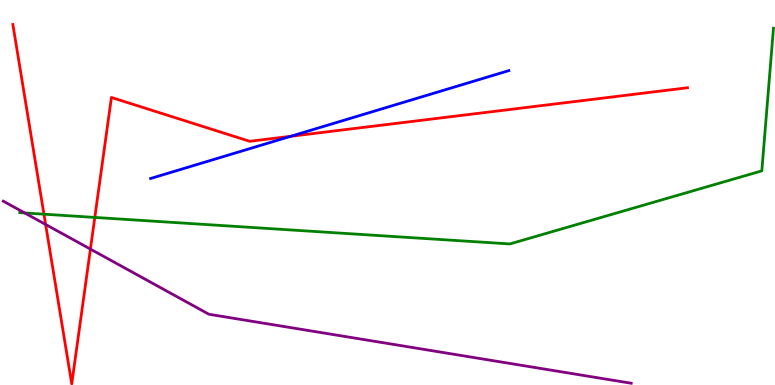[{'lines': ['blue', 'red'], 'intersections': [{'x': 3.75, 'y': 6.46}]}, {'lines': ['green', 'red'], 'intersections': [{'x': 0.567, 'y': 4.44}, {'x': 1.22, 'y': 4.35}]}, {'lines': ['purple', 'red'], 'intersections': [{'x': 0.589, 'y': 4.17}, {'x': 1.17, 'y': 3.53}]}, {'lines': ['blue', 'green'], 'intersections': []}, {'lines': ['blue', 'purple'], 'intersections': []}, {'lines': ['green', 'purple'], 'intersections': [{'x': 0.319, 'y': 4.47}]}]